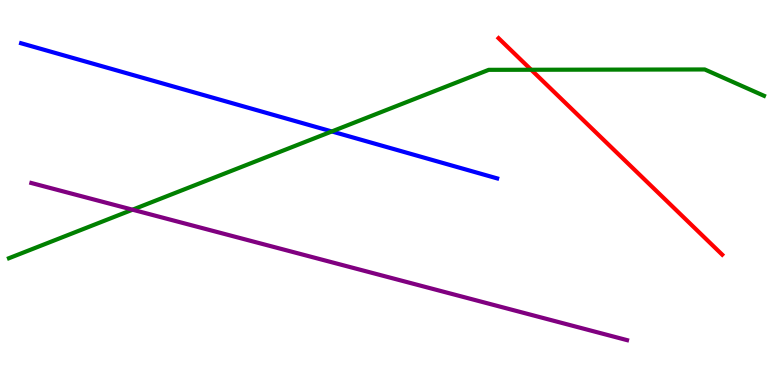[{'lines': ['blue', 'red'], 'intersections': []}, {'lines': ['green', 'red'], 'intersections': [{'x': 6.85, 'y': 8.19}]}, {'lines': ['purple', 'red'], 'intersections': []}, {'lines': ['blue', 'green'], 'intersections': [{'x': 4.28, 'y': 6.59}]}, {'lines': ['blue', 'purple'], 'intersections': []}, {'lines': ['green', 'purple'], 'intersections': [{'x': 1.71, 'y': 4.55}]}]